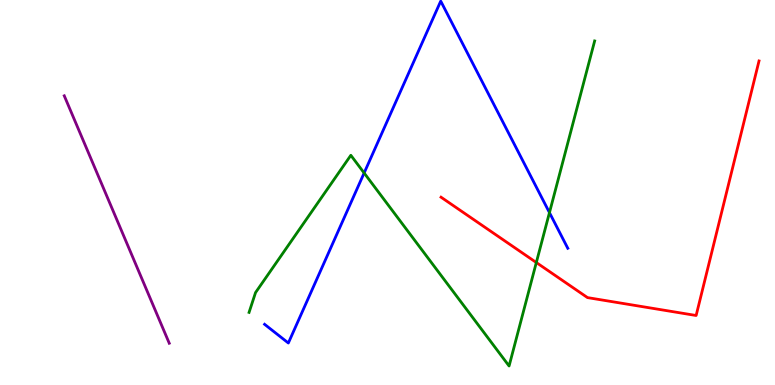[{'lines': ['blue', 'red'], 'intersections': []}, {'lines': ['green', 'red'], 'intersections': [{'x': 6.92, 'y': 3.18}]}, {'lines': ['purple', 'red'], 'intersections': []}, {'lines': ['blue', 'green'], 'intersections': [{'x': 4.7, 'y': 5.51}, {'x': 7.09, 'y': 4.48}]}, {'lines': ['blue', 'purple'], 'intersections': []}, {'lines': ['green', 'purple'], 'intersections': []}]